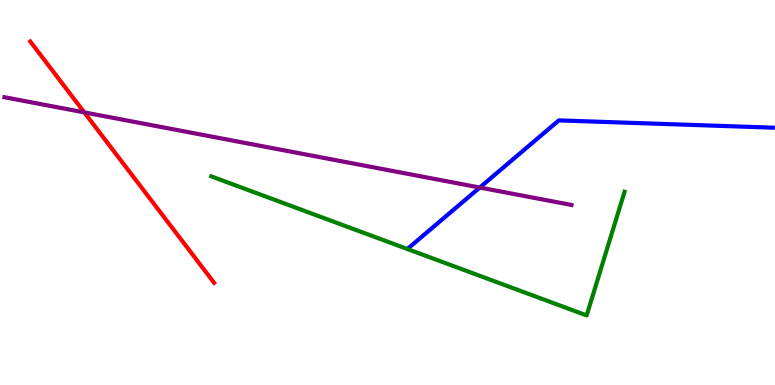[{'lines': ['blue', 'red'], 'intersections': []}, {'lines': ['green', 'red'], 'intersections': []}, {'lines': ['purple', 'red'], 'intersections': [{'x': 1.09, 'y': 7.08}]}, {'lines': ['blue', 'green'], 'intersections': []}, {'lines': ['blue', 'purple'], 'intersections': [{'x': 6.19, 'y': 5.13}]}, {'lines': ['green', 'purple'], 'intersections': []}]